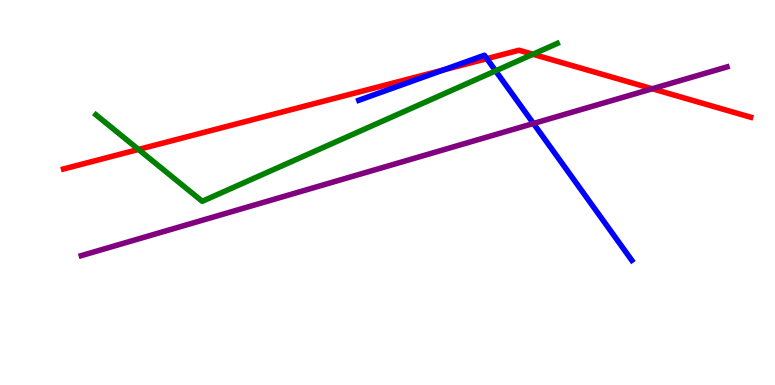[{'lines': ['blue', 'red'], 'intersections': [{'x': 5.72, 'y': 8.18}, {'x': 6.28, 'y': 8.48}]}, {'lines': ['green', 'red'], 'intersections': [{'x': 1.79, 'y': 6.12}, {'x': 6.88, 'y': 8.59}]}, {'lines': ['purple', 'red'], 'intersections': [{'x': 8.42, 'y': 7.69}]}, {'lines': ['blue', 'green'], 'intersections': [{'x': 6.39, 'y': 8.16}]}, {'lines': ['blue', 'purple'], 'intersections': [{'x': 6.88, 'y': 6.79}]}, {'lines': ['green', 'purple'], 'intersections': []}]